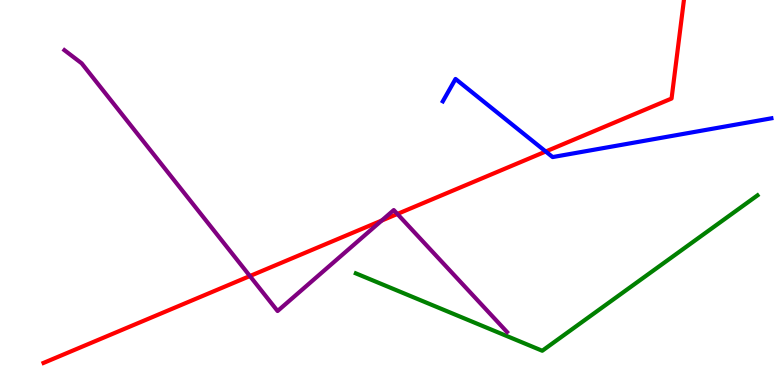[{'lines': ['blue', 'red'], 'intersections': [{'x': 7.04, 'y': 6.06}]}, {'lines': ['green', 'red'], 'intersections': []}, {'lines': ['purple', 'red'], 'intersections': [{'x': 3.22, 'y': 2.83}, {'x': 4.92, 'y': 4.27}, {'x': 5.13, 'y': 4.44}]}, {'lines': ['blue', 'green'], 'intersections': []}, {'lines': ['blue', 'purple'], 'intersections': []}, {'lines': ['green', 'purple'], 'intersections': []}]